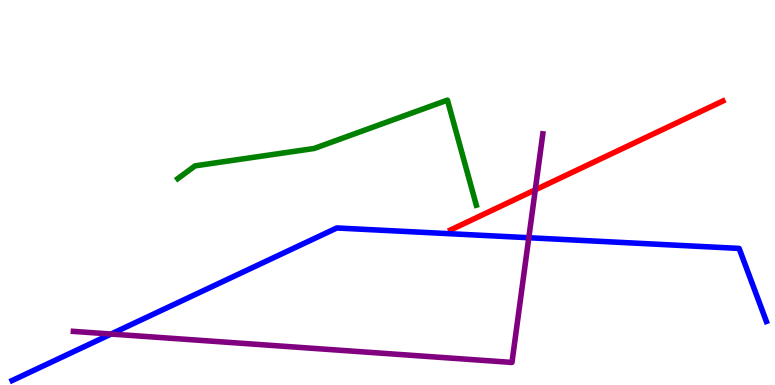[{'lines': ['blue', 'red'], 'intersections': []}, {'lines': ['green', 'red'], 'intersections': []}, {'lines': ['purple', 'red'], 'intersections': [{'x': 6.91, 'y': 5.07}]}, {'lines': ['blue', 'green'], 'intersections': []}, {'lines': ['blue', 'purple'], 'intersections': [{'x': 1.43, 'y': 1.32}, {'x': 6.82, 'y': 3.83}]}, {'lines': ['green', 'purple'], 'intersections': []}]